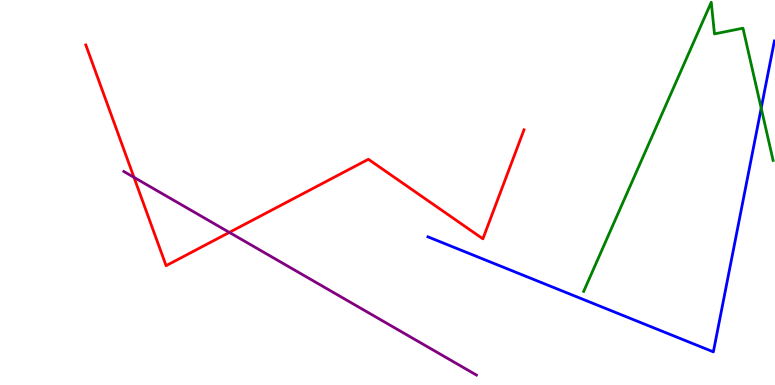[{'lines': ['blue', 'red'], 'intersections': []}, {'lines': ['green', 'red'], 'intersections': []}, {'lines': ['purple', 'red'], 'intersections': [{'x': 1.73, 'y': 5.39}, {'x': 2.96, 'y': 3.96}]}, {'lines': ['blue', 'green'], 'intersections': [{'x': 9.82, 'y': 7.19}]}, {'lines': ['blue', 'purple'], 'intersections': []}, {'lines': ['green', 'purple'], 'intersections': []}]